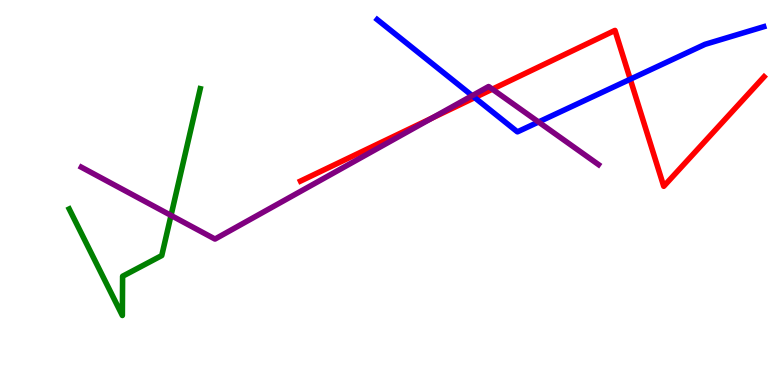[{'lines': ['blue', 'red'], 'intersections': [{'x': 6.12, 'y': 7.46}, {'x': 8.13, 'y': 7.94}]}, {'lines': ['green', 'red'], 'intersections': []}, {'lines': ['purple', 'red'], 'intersections': [{'x': 5.57, 'y': 6.93}, {'x': 6.35, 'y': 7.68}]}, {'lines': ['blue', 'green'], 'intersections': []}, {'lines': ['blue', 'purple'], 'intersections': [{'x': 6.09, 'y': 7.52}, {'x': 6.95, 'y': 6.83}]}, {'lines': ['green', 'purple'], 'intersections': [{'x': 2.21, 'y': 4.4}]}]